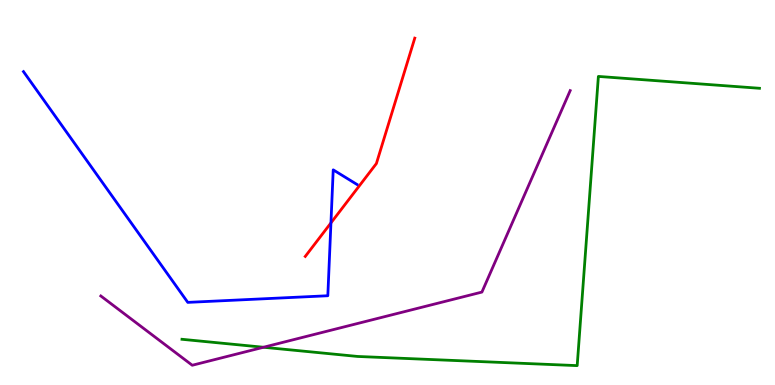[{'lines': ['blue', 'red'], 'intersections': [{'x': 4.27, 'y': 4.21}]}, {'lines': ['green', 'red'], 'intersections': []}, {'lines': ['purple', 'red'], 'intersections': []}, {'lines': ['blue', 'green'], 'intersections': []}, {'lines': ['blue', 'purple'], 'intersections': []}, {'lines': ['green', 'purple'], 'intersections': [{'x': 3.4, 'y': 0.98}]}]